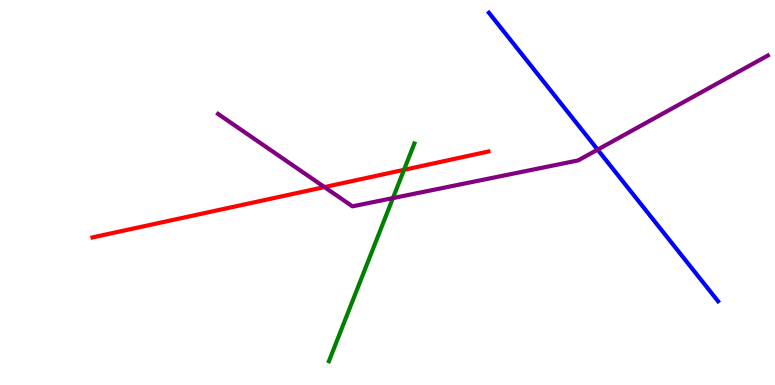[{'lines': ['blue', 'red'], 'intersections': []}, {'lines': ['green', 'red'], 'intersections': [{'x': 5.21, 'y': 5.59}]}, {'lines': ['purple', 'red'], 'intersections': [{'x': 4.19, 'y': 5.14}]}, {'lines': ['blue', 'green'], 'intersections': []}, {'lines': ['blue', 'purple'], 'intersections': [{'x': 7.71, 'y': 6.11}]}, {'lines': ['green', 'purple'], 'intersections': [{'x': 5.07, 'y': 4.85}]}]